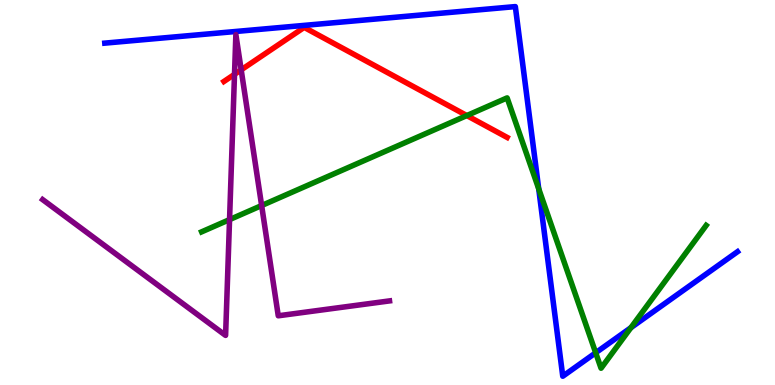[{'lines': ['blue', 'red'], 'intersections': []}, {'lines': ['green', 'red'], 'intersections': [{'x': 6.02, 'y': 7.0}]}, {'lines': ['purple', 'red'], 'intersections': [{'x': 3.03, 'y': 8.07}, {'x': 3.11, 'y': 8.19}]}, {'lines': ['blue', 'green'], 'intersections': [{'x': 6.95, 'y': 5.1}, {'x': 7.69, 'y': 0.837}, {'x': 8.14, 'y': 1.49}]}, {'lines': ['blue', 'purple'], 'intersections': []}, {'lines': ['green', 'purple'], 'intersections': [{'x': 2.96, 'y': 4.3}, {'x': 3.38, 'y': 4.66}]}]